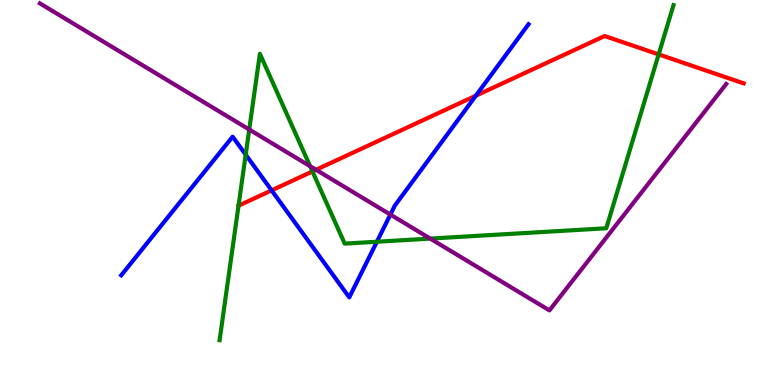[{'lines': ['blue', 'red'], 'intersections': [{'x': 3.5, 'y': 5.06}, {'x': 6.14, 'y': 7.51}]}, {'lines': ['green', 'red'], 'intersections': [{'x': 3.08, 'y': 4.66}, {'x': 4.03, 'y': 5.55}, {'x': 8.5, 'y': 8.59}]}, {'lines': ['purple', 'red'], 'intersections': [{'x': 4.08, 'y': 5.59}]}, {'lines': ['blue', 'green'], 'intersections': [{'x': 3.17, 'y': 5.98}, {'x': 4.86, 'y': 3.72}]}, {'lines': ['blue', 'purple'], 'intersections': [{'x': 5.04, 'y': 4.43}]}, {'lines': ['green', 'purple'], 'intersections': [{'x': 3.22, 'y': 6.64}, {'x': 4.0, 'y': 5.68}, {'x': 5.55, 'y': 3.8}]}]